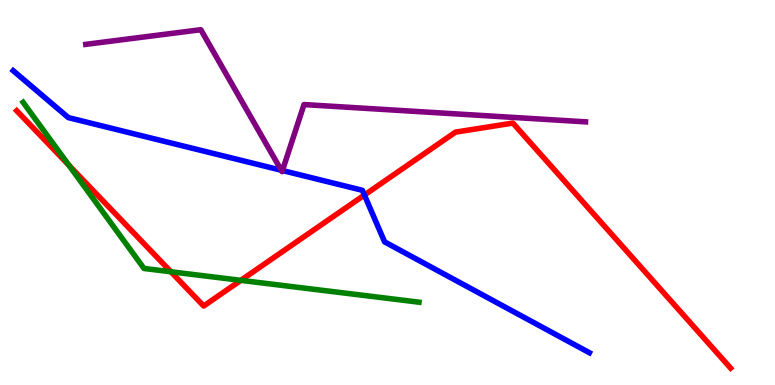[{'lines': ['blue', 'red'], 'intersections': [{'x': 4.7, 'y': 4.93}]}, {'lines': ['green', 'red'], 'intersections': [{'x': 0.889, 'y': 5.71}, {'x': 2.21, 'y': 2.94}, {'x': 3.11, 'y': 2.72}]}, {'lines': ['purple', 'red'], 'intersections': []}, {'lines': ['blue', 'green'], 'intersections': []}, {'lines': ['blue', 'purple'], 'intersections': [{'x': 3.63, 'y': 5.58}, {'x': 3.64, 'y': 5.57}]}, {'lines': ['green', 'purple'], 'intersections': []}]